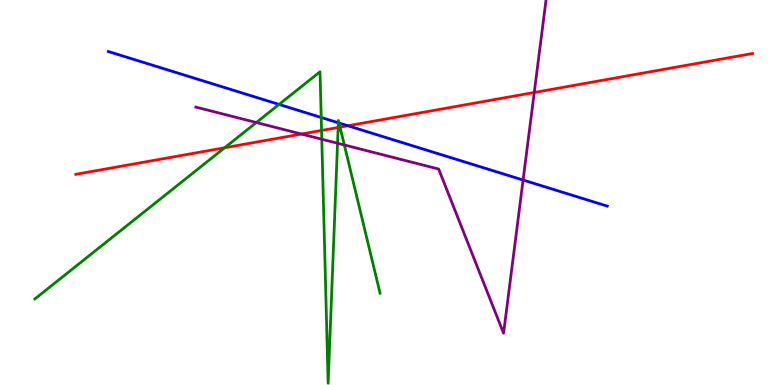[{'lines': ['blue', 'red'], 'intersections': [{'x': 4.49, 'y': 6.73}]}, {'lines': ['green', 'red'], 'intersections': [{'x': 2.9, 'y': 6.16}, {'x': 4.15, 'y': 6.61}, {'x': 4.36, 'y': 6.69}, {'x': 4.39, 'y': 6.7}]}, {'lines': ['purple', 'red'], 'intersections': [{'x': 3.89, 'y': 6.52}, {'x': 6.89, 'y': 7.6}]}, {'lines': ['blue', 'green'], 'intersections': [{'x': 3.6, 'y': 7.29}, {'x': 4.14, 'y': 6.95}, {'x': 4.37, 'y': 6.81}, {'x': 4.37, 'y': 6.81}]}, {'lines': ['blue', 'purple'], 'intersections': [{'x': 6.75, 'y': 5.32}]}, {'lines': ['green', 'purple'], 'intersections': [{'x': 3.31, 'y': 6.82}, {'x': 4.15, 'y': 6.38}, {'x': 4.36, 'y': 6.28}, {'x': 4.44, 'y': 6.23}]}]